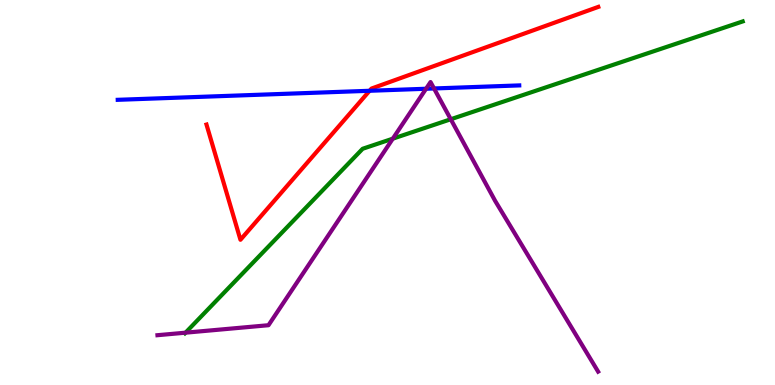[{'lines': ['blue', 'red'], 'intersections': [{'x': 4.77, 'y': 7.64}]}, {'lines': ['green', 'red'], 'intersections': []}, {'lines': ['purple', 'red'], 'intersections': []}, {'lines': ['blue', 'green'], 'intersections': []}, {'lines': ['blue', 'purple'], 'intersections': [{'x': 5.5, 'y': 7.69}, {'x': 5.6, 'y': 7.7}]}, {'lines': ['green', 'purple'], 'intersections': [{'x': 2.39, 'y': 1.36}, {'x': 5.07, 'y': 6.4}, {'x': 5.82, 'y': 6.9}]}]